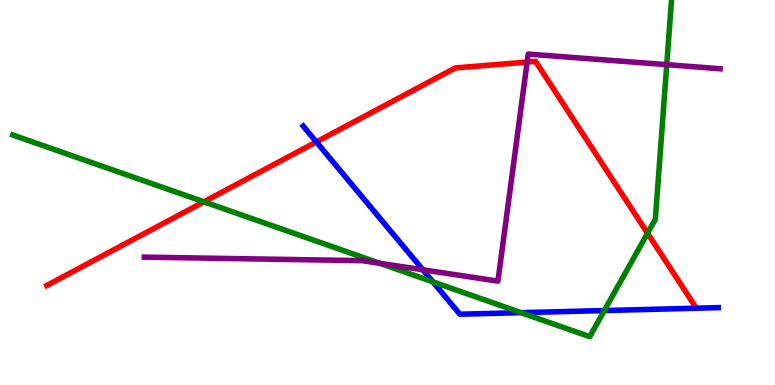[{'lines': ['blue', 'red'], 'intersections': [{'x': 4.08, 'y': 6.31}]}, {'lines': ['green', 'red'], 'intersections': [{'x': 2.63, 'y': 4.76}, {'x': 8.36, 'y': 3.94}]}, {'lines': ['purple', 'red'], 'intersections': [{'x': 6.8, 'y': 8.39}]}, {'lines': ['blue', 'green'], 'intersections': [{'x': 5.59, 'y': 2.68}, {'x': 6.72, 'y': 1.88}, {'x': 7.8, 'y': 1.93}]}, {'lines': ['blue', 'purple'], 'intersections': [{'x': 5.46, 'y': 2.99}]}, {'lines': ['green', 'purple'], 'intersections': [{'x': 4.9, 'y': 3.16}, {'x': 8.6, 'y': 8.32}]}]